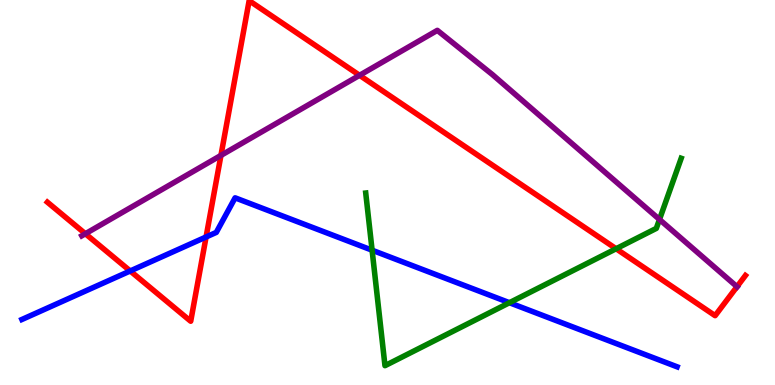[{'lines': ['blue', 'red'], 'intersections': [{'x': 1.68, 'y': 2.96}, {'x': 2.66, 'y': 3.84}]}, {'lines': ['green', 'red'], 'intersections': [{'x': 7.95, 'y': 3.54}]}, {'lines': ['purple', 'red'], 'intersections': [{'x': 1.1, 'y': 3.93}, {'x': 2.85, 'y': 5.96}, {'x': 4.64, 'y': 8.04}, {'x': 9.51, 'y': 2.55}]}, {'lines': ['blue', 'green'], 'intersections': [{'x': 4.8, 'y': 3.5}, {'x': 6.57, 'y': 2.14}]}, {'lines': ['blue', 'purple'], 'intersections': []}, {'lines': ['green', 'purple'], 'intersections': [{'x': 8.51, 'y': 4.3}]}]